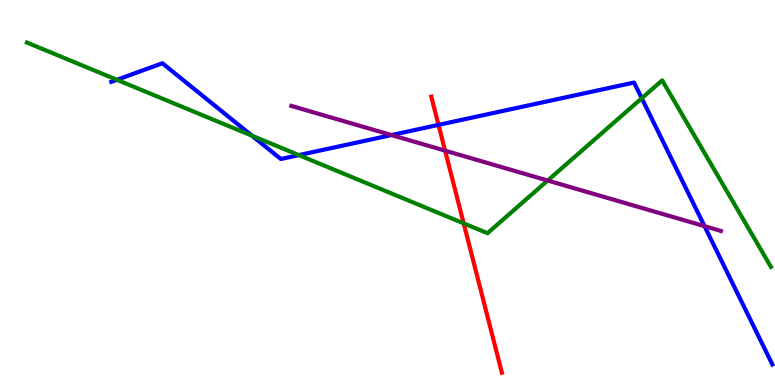[{'lines': ['blue', 'red'], 'intersections': [{'x': 5.66, 'y': 6.76}]}, {'lines': ['green', 'red'], 'intersections': [{'x': 5.98, 'y': 4.2}]}, {'lines': ['purple', 'red'], 'intersections': [{'x': 5.74, 'y': 6.09}]}, {'lines': ['blue', 'green'], 'intersections': [{'x': 1.51, 'y': 7.93}, {'x': 3.25, 'y': 6.47}, {'x': 3.86, 'y': 5.97}, {'x': 8.28, 'y': 7.45}]}, {'lines': ['blue', 'purple'], 'intersections': [{'x': 5.05, 'y': 6.49}, {'x': 9.09, 'y': 4.13}]}, {'lines': ['green', 'purple'], 'intersections': [{'x': 7.07, 'y': 5.31}]}]